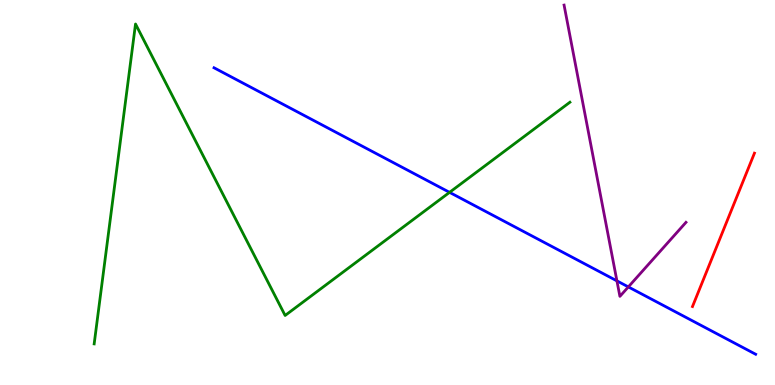[{'lines': ['blue', 'red'], 'intersections': []}, {'lines': ['green', 'red'], 'intersections': []}, {'lines': ['purple', 'red'], 'intersections': []}, {'lines': ['blue', 'green'], 'intersections': [{'x': 5.8, 'y': 5.0}]}, {'lines': ['blue', 'purple'], 'intersections': [{'x': 7.96, 'y': 2.7}, {'x': 8.11, 'y': 2.55}]}, {'lines': ['green', 'purple'], 'intersections': []}]